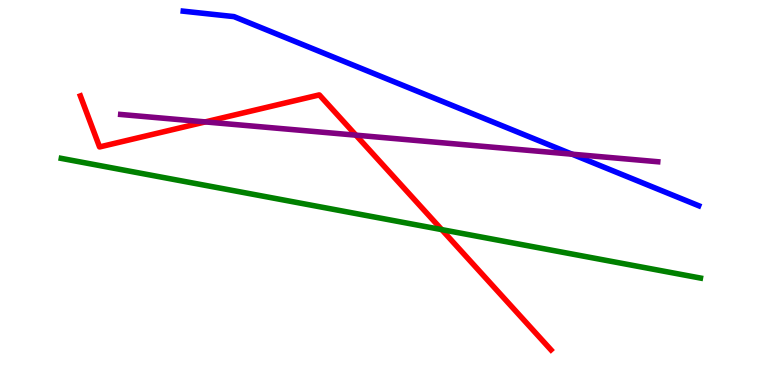[{'lines': ['blue', 'red'], 'intersections': []}, {'lines': ['green', 'red'], 'intersections': [{'x': 5.7, 'y': 4.04}]}, {'lines': ['purple', 'red'], 'intersections': [{'x': 2.65, 'y': 6.83}, {'x': 4.59, 'y': 6.49}]}, {'lines': ['blue', 'green'], 'intersections': []}, {'lines': ['blue', 'purple'], 'intersections': [{'x': 7.38, 'y': 5.99}]}, {'lines': ['green', 'purple'], 'intersections': []}]